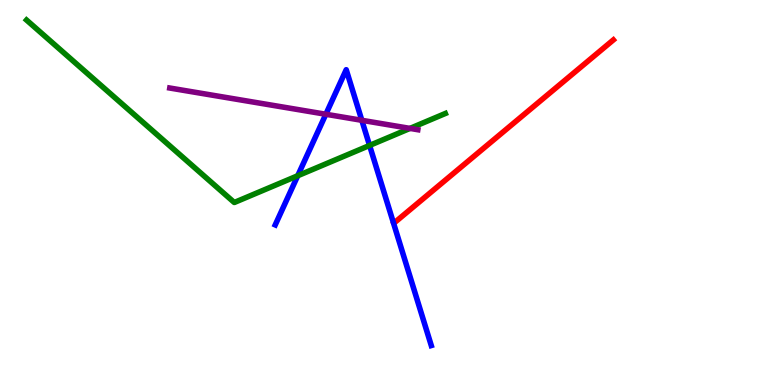[{'lines': ['blue', 'red'], 'intersections': []}, {'lines': ['green', 'red'], 'intersections': []}, {'lines': ['purple', 'red'], 'intersections': []}, {'lines': ['blue', 'green'], 'intersections': [{'x': 3.84, 'y': 5.44}, {'x': 4.77, 'y': 6.22}]}, {'lines': ['blue', 'purple'], 'intersections': [{'x': 4.2, 'y': 7.03}, {'x': 4.67, 'y': 6.88}]}, {'lines': ['green', 'purple'], 'intersections': [{'x': 5.29, 'y': 6.66}]}]